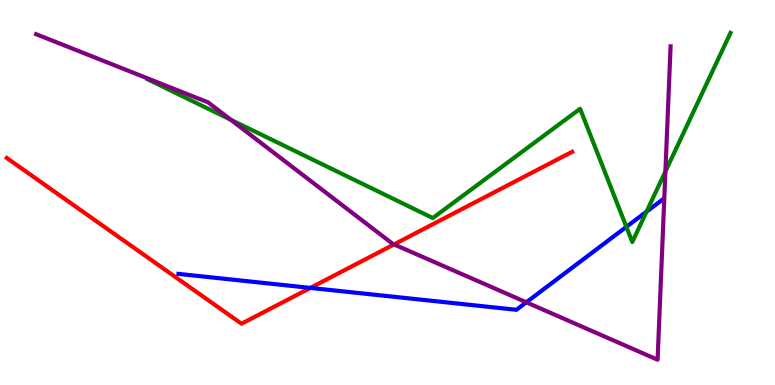[{'lines': ['blue', 'red'], 'intersections': [{'x': 4.01, 'y': 2.52}]}, {'lines': ['green', 'red'], 'intersections': []}, {'lines': ['purple', 'red'], 'intersections': [{'x': 5.08, 'y': 3.65}]}, {'lines': ['blue', 'green'], 'intersections': [{'x': 8.08, 'y': 4.11}, {'x': 8.34, 'y': 4.5}]}, {'lines': ['blue', 'purple'], 'intersections': [{'x': 6.79, 'y': 2.15}]}, {'lines': ['green', 'purple'], 'intersections': [{'x': 2.98, 'y': 6.89}, {'x': 8.59, 'y': 5.55}]}]